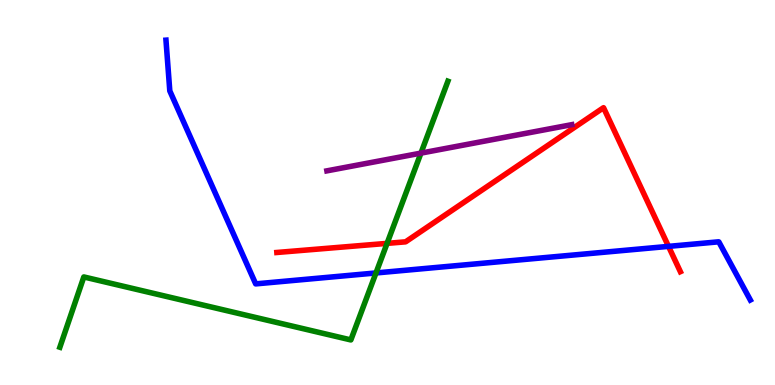[{'lines': ['blue', 'red'], 'intersections': [{'x': 8.63, 'y': 3.6}]}, {'lines': ['green', 'red'], 'intersections': [{'x': 4.99, 'y': 3.68}]}, {'lines': ['purple', 'red'], 'intersections': []}, {'lines': ['blue', 'green'], 'intersections': [{'x': 4.85, 'y': 2.91}]}, {'lines': ['blue', 'purple'], 'intersections': []}, {'lines': ['green', 'purple'], 'intersections': [{'x': 5.43, 'y': 6.02}]}]